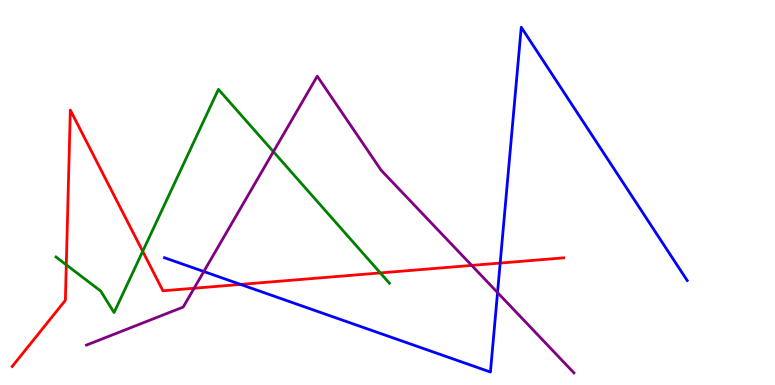[{'lines': ['blue', 'red'], 'intersections': [{'x': 3.1, 'y': 2.61}, {'x': 6.45, 'y': 3.17}]}, {'lines': ['green', 'red'], 'intersections': [{'x': 0.855, 'y': 3.12}, {'x': 1.84, 'y': 3.47}, {'x': 4.91, 'y': 2.91}]}, {'lines': ['purple', 'red'], 'intersections': [{'x': 2.5, 'y': 2.51}, {'x': 6.09, 'y': 3.11}]}, {'lines': ['blue', 'green'], 'intersections': []}, {'lines': ['blue', 'purple'], 'intersections': [{'x': 2.63, 'y': 2.95}, {'x': 6.42, 'y': 2.4}]}, {'lines': ['green', 'purple'], 'intersections': [{'x': 3.53, 'y': 6.06}]}]